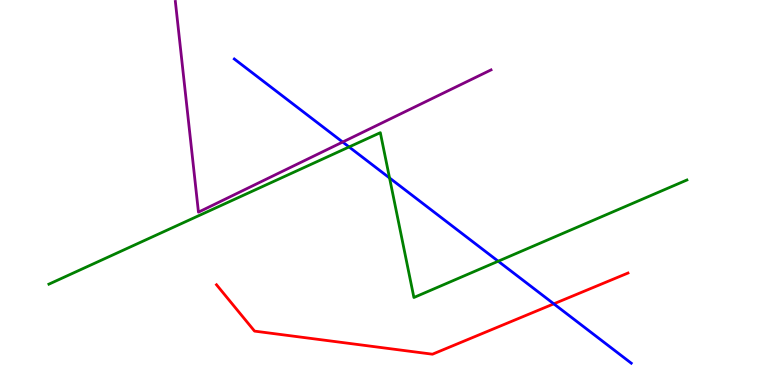[{'lines': ['blue', 'red'], 'intersections': [{'x': 7.15, 'y': 2.11}]}, {'lines': ['green', 'red'], 'intersections': []}, {'lines': ['purple', 'red'], 'intersections': []}, {'lines': ['blue', 'green'], 'intersections': [{'x': 4.5, 'y': 6.18}, {'x': 5.03, 'y': 5.38}, {'x': 6.43, 'y': 3.22}]}, {'lines': ['blue', 'purple'], 'intersections': [{'x': 4.42, 'y': 6.31}]}, {'lines': ['green', 'purple'], 'intersections': []}]